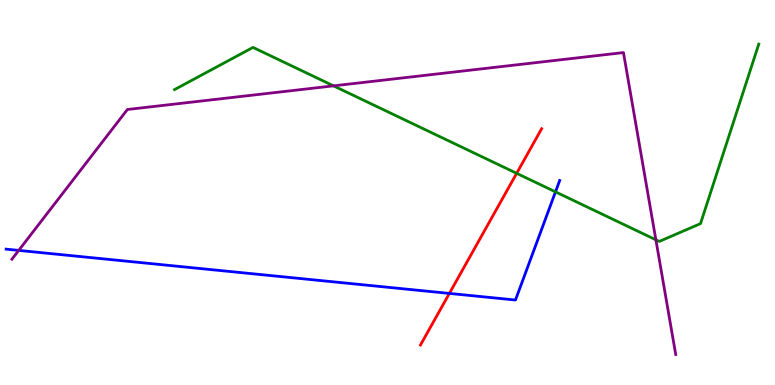[{'lines': ['blue', 'red'], 'intersections': [{'x': 5.8, 'y': 2.38}]}, {'lines': ['green', 'red'], 'intersections': [{'x': 6.67, 'y': 5.5}]}, {'lines': ['purple', 'red'], 'intersections': []}, {'lines': ['blue', 'green'], 'intersections': [{'x': 7.17, 'y': 5.02}]}, {'lines': ['blue', 'purple'], 'intersections': [{'x': 0.241, 'y': 3.5}]}, {'lines': ['green', 'purple'], 'intersections': [{'x': 4.3, 'y': 7.77}, {'x': 8.46, 'y': 3.77}]}]